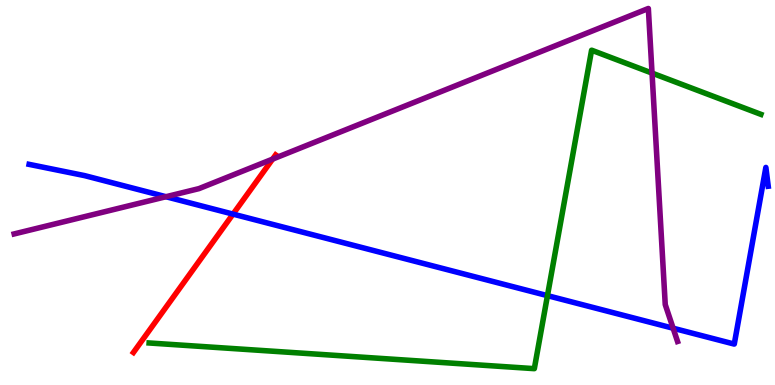[{'lines': ['blue', 'red'], 'intersections': [{'x': 3.01, 'y': 4.44}]}, {'lines': ['green', 'red'], 'intersections': []}, {'lines': ['purple', 'red'], 'intersections': [{'x': 3.52, 'y': 5.87}]}, {'lines': ['blue', 'green'], 'intersections': [{'x': 7.06, 'y': 2.32}]}, {'lines': ['blue', 'purple'], 'intersections': [{'x': 2.14, 'y': 4.89}, {'x': 8.69, 'y': 1.47}]}, {'lines': ['green', 'purple'], 'intersections': [{'x': 8.41, 'y': 8.1}]}]